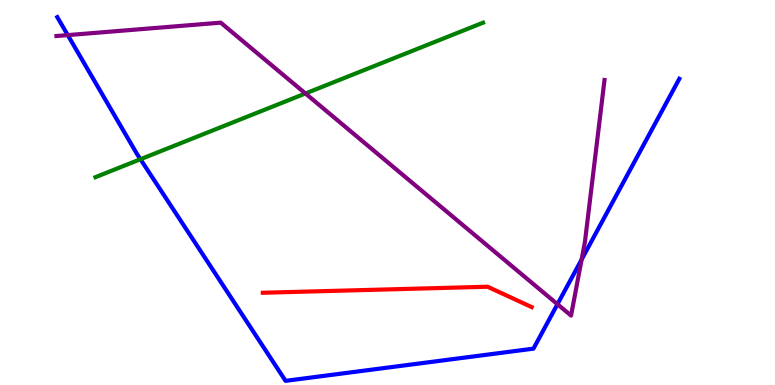[{'lines': ['blue', 'red'], 'intersections': []}, {'lines': ['green', 'red'], 'intersections': []}, {'lines': ['purple', 'red'], 'intersections': []}, {'lines': ['blue', 'green'], 'intersections': [{'x': 1.81, 'y': 5.86}]}, {'lines': ['blue', 'purple'], 'intersections': [{'x': 0.874, 'y': 9.09}, {'x': 7.19, 'y': 2.1}, {'x': 7.5, 'y': 3.26}]}, {'lines': ['green', 'purple'], 'intersections': [{'x': 3.94, 'y': 7.57}]}]